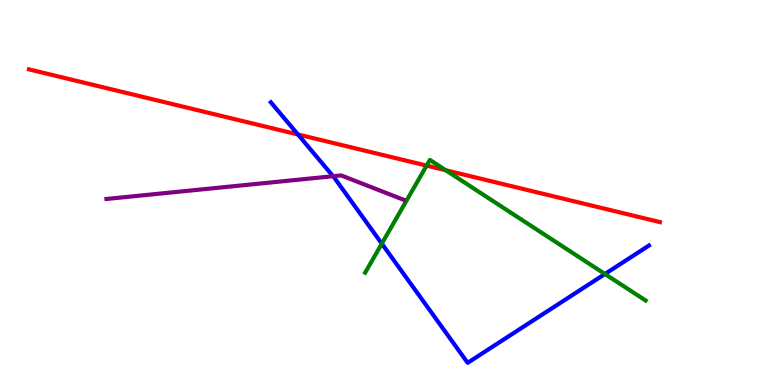[{'lines': ['blue', 'red'], 'intersections': [{'x': 3.84, 'y': 6.51}]}, {'lines': ['green', 'red'], 'intersections': [{'x': 5.5, 'y': 5.7}, {'x': 5.75, 'y': 5.58}]}, {'lines': ['purple', 'red'], 'intersections': []}, {'lines': ['blue', 'green'], 'intersections': [{'x': 4.93, 'y': 3.67}, {'x': 7.81, 'y': 2.88}]}, {'lines': ['blue', 'purple'], 'intersections': [{'x': 4.3, 'y': 5.42}]}, {'lines': ['green', 'purple'], 'intersections': []}]